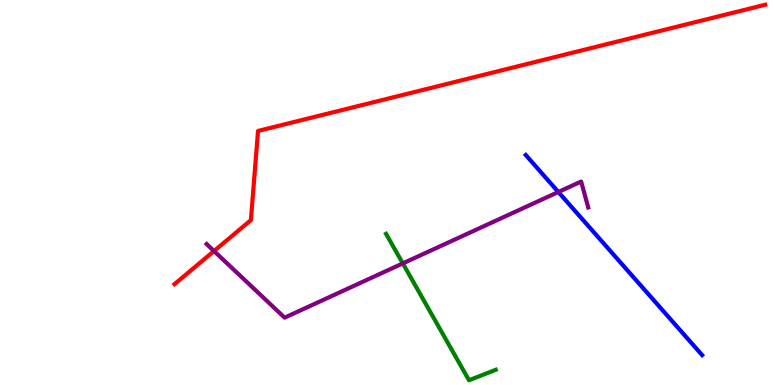[{'lines': ['blue', 'red'], 'intersections': []}, {'lines': ['green', 'red'], 'intersections': []}, {'lines': ['purple', 'red'], 'intersections': [{'x': 2.76, 'y': 3.48}]}, {'lines': ['blue', 'green'], 'intersections': []}, {'lines': ['blue', 'purple'], 'intersections': [{'x': 7.2, 'y': 5.01}]}, {'lines': ['green', 'purple'], 'intersections': [{'x': 5.2, 'y': 3.16}]}]